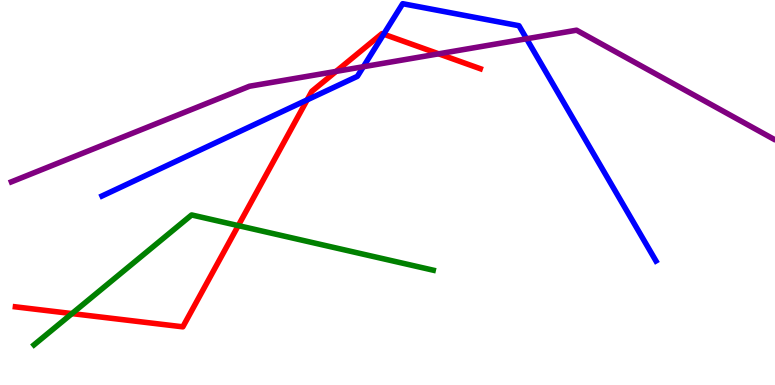[{'lines': ['blue', 'red'], 'intersections': [{'x': 3.96, 'y': 7.41}, {'x': 4.95, 'y': 9.11}]}, {'lines': ['green', 'red'], 'intersections': [{'x': 0.928, 'y': 1.85}, {'x': 3.07, 'y': 4.14}]}, {'lines': ['purple', 'red'], 'intersections': [{'x': 4.34, 'y': 8.15}, {'x': 5.66, 'y': 8.6}]}, {'lines': ['blue', 'green'], 'intersections': []}, {'lines': ['blue', 'purple'], 'intersections': [{'x': 4.69, 'y': 8.27}, {'x': 6.79, 'y': 8.99}]}, {'lines': ['green', 'purple'], 'intersections': []}]